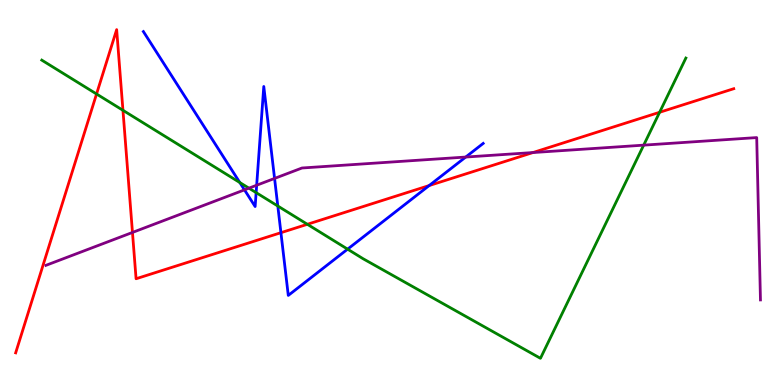[{'lines': ['blue', 'red'], 'intersections': [{'x': 3.62, 'y': 3.96}, {'x': 5.54, 'y': 5.18}]}, {'lines': ['green', 'red'], 'intersections': [{'x': 1.25, 'y': 7.56}, {'x': 1.59, 'y': 7.13}, {'x': 3.97, 'y': 4.17}, {'x': 8.51, 'y': 7.08}]}, {'lines': ['purple', 'red'], 'intersections': [{'x': 1.71, 'y': 3.96}, {'x': 6.88, 'y': 6.04}]}, {'lines': ['blue', 'green'], 'intersections': [{'x': 3.09, 'y': 5.26}, {'x': 3.3, 'y': 5.0}, {'x': 3.58, 'y': 4.65}, {'x': 4.49, 'y': 3.53}]}, {'lines': ['blue', 'purple'], 'intersections': [{'x': 3.15, 'y': 5.07}, {'x': 3.31, 'y': 5.19}, {'x': 3.54, 'y': 5.37}, {'x': 6.01, 'y': 5.92}]}, {'lines': ['green', 'purple'], 'intersections': [{'x': 3.21, 'y': 5.11}, {'x': 8.31, 'y': 6.23}]}]